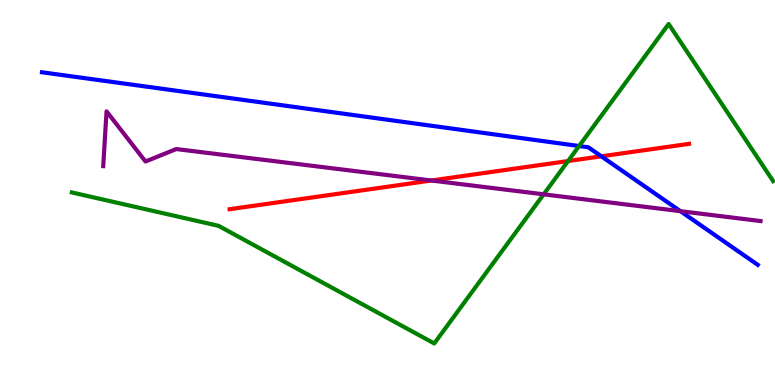[{'lines': ['blue', 'red'], 'intersections': [{'x': 7.76, 'y': 5.94}]}, {'lines': ['green', 'red'], 'intersections': [{'x': 7.33, 'y': 5.82}]}, {'lines': ['purple', 'red'], 'intersections': [{'x': 5.57, 'y': 5.31}]}, {'lines': ['blue', 'green'], 'intersections': [{'x': 7.47, 'y': 6.21}]}, {'lines': ['blue', 'purple'], 'intersections': [{'x': 8.78, 'y': 4.51}]}, {'lines': ['green', 'purple'], 'intersections': [{'x': 7.01, 'y': 4.95}]}]